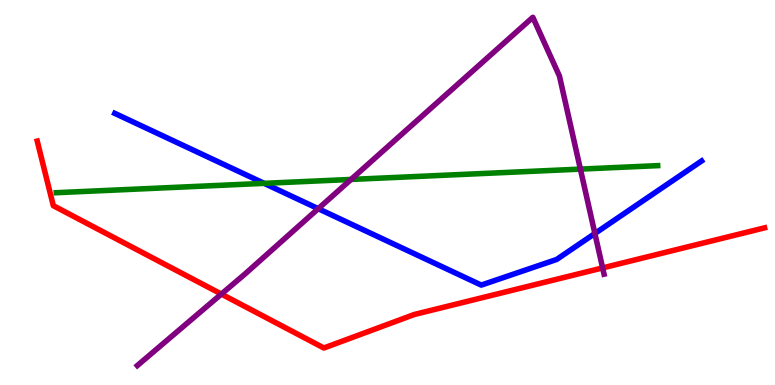[{'lines': ['blue', 'red'], 'intersections': []}, {'lines': ['green', 'red'], 'intersections': []}, {'lines': ['purple', 'red'], 'intersections': [{'x': 2.86, 'y': 2.36}, {'x': 7.78, 'y': 3.04}]}, {'lines': ['blue', 'green'], 'intersections': [{'x': 3.41, 'y': 5.24}]}, {'lines': ['blue', 'purple'], 'intersections': [{'x': 4.11, 'y': 4.58}, {'x': 7.68, 'y': 3.94}]}, {'lines': ['green', 'purple'], 'intersections': [{'x': 4.53, 'y': 5.34}, {'x': 7.49, 'y': 5.61}]}]